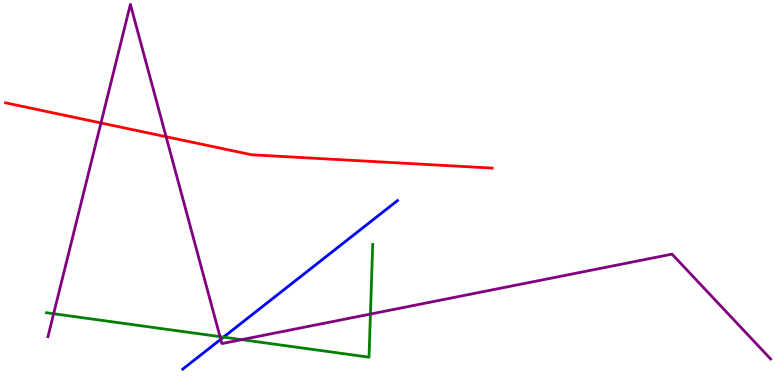[{'lines': ['blue', 'red'], 'intersections': []}, {'lines': ['green', 'red'], 'intersections': []}, {'lines': ['purple', 'red'], 'intersections': [{'x': 1.3, 'y': 6.81}, {'x': 2.14, 'y': 6.45}]}, {'lines': ['blue', 'green'], 'intersections': [{'x': 2.88, 'y': 1.24}]}, {'lines': ['blue', 'purple'], 'intersections': [{'x': 2.85, 'y': 1.19}]}, {'lines': ['green', 'purple'], 'intersections': [{'x': 0.692, 'y': 1.85}, {'x': 2.84, 'y': 1.26}, {'x': 3.12, 'y': 1.18}, {'x': 4.78, 'y': 1.84}]}]